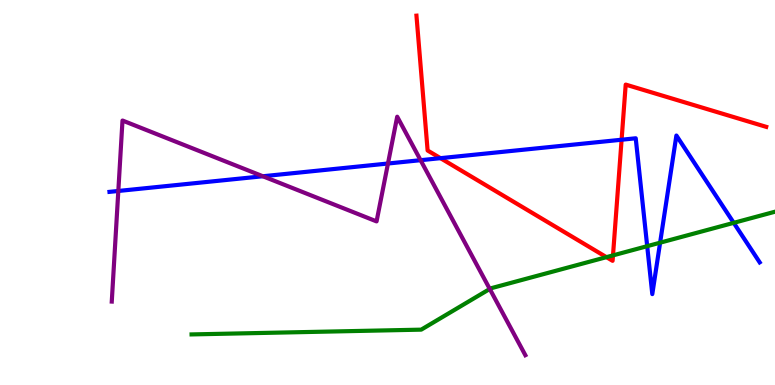[{'lines': ['blue', 'red'], 'intersections': [{'x': 5.68, 'y': 5.89}, {'x': 8.02, 'y': 6.37}]}, {'lines': ['green', 'red'], 'intersections': [{'x': 7.83, 'y': 3.32}, {'x': 7.91, 'y': 3.37}]}, {'lines': ['purple', 'red'], 'intersections': []}, {'lines': ['blue', 'green'], 'intersections': [{'x': 8.35, 'y': 3.61}, {'x': 8.52, 'y': 3.7}, {'x': 9.47, 'y': 4.21}]}, {'lines': ['blue', 'purple'], 'intersections': [{'x': 1.53, 'y': 5.04}, {'x': 3.39, 'y': 5.42}, {'x': 5.01, 'y': 5.75}, {'x': 5.43, 'y': 5.84}]}, {'lines': ['green', 'purple'], 'intersections': [{'x': 6.32, 'y': 2.49}]}]